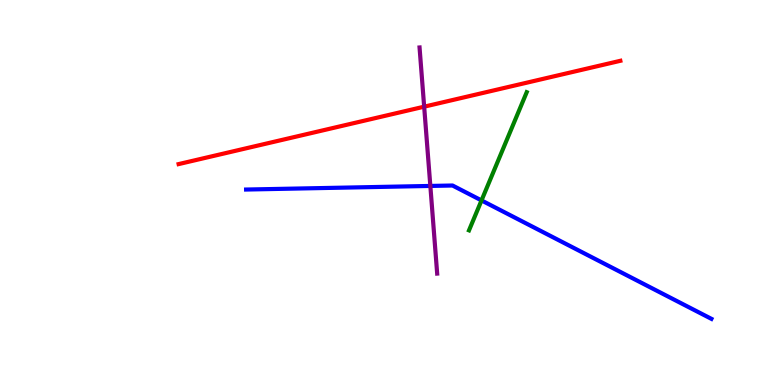[{'lines': ['blue', 'red'], 'intersections': []}, {'lines': ['green', 'red'], 'intersections': []}, {'lines': ['purple', 'red'], 'intersections': [{'x': 5.47, 'y': 7.23}]}, {'lines': ['blue', 'green'], 'intersections': [{'x': 6.21, 'y': 4.79}]}, {'lines': ['blue', 'purple'], 'intersections': [{'x': 5.55, 'y': 5.17}]}, {'lines': ['green', 'purple'], 'intersections': []}]